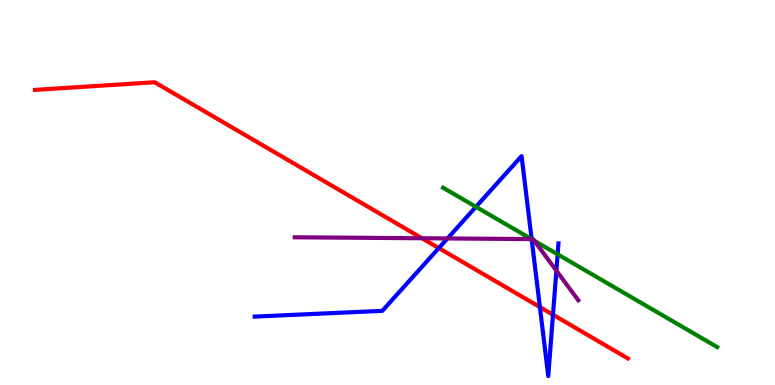[{'lines': ['blue', 'red'], 'intersections': [{'x': 5.66, 'y': 3.56}, {'x': 6.97, 'y': 2.02}, {'x': 7.14, 'y': 1.83}]}, {'lines': ['green', 'red'], 'intersections': []}, {'lines': ['purple', 'red'], 'intersections': [{'x': 5.44, 'y': 3.81}]}, {'lines': ['blue', 'green'], 'intersections': [{'x': 6.14, 'y': 4.63}, {'x': 6.86, 'y': 3.79}, {'x': 7.2, 'y': 3.39}]}, {'lines': ['blue', 'purple'], 'intersections': [{'x': 5.77, 'y': 3.81}, {'x': 6.86, 'y': 3.79}, {'x': 7.18, 'y': 2.97}]}, {'lines': ['green', 'purple'], 'intersections': [{'x': 6.86, 'y': 3.79}, {'x': 6.89, 'y': 3.75}]}]